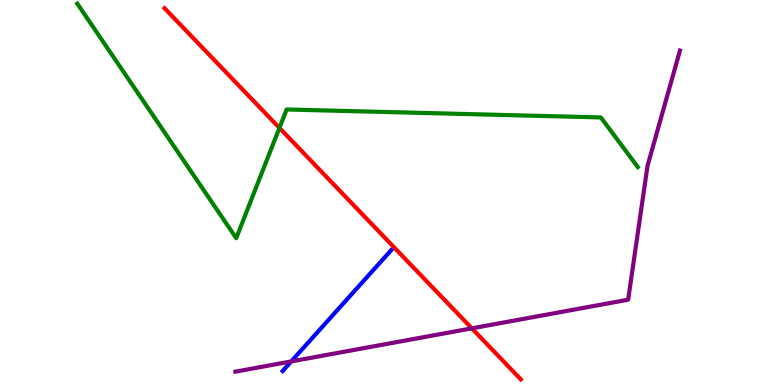[{'lines': ['blue', 'red'], 'intersections': []}, {'lines': ['green', 'red'], 'intersections': [{'x': 3.61, 'y': 6.68}]}, {'lines': ['purple', 'red'], 'intersections': [{'x': 6.09, 'y': 1.47}]}, {'lines': ['blue', 'green'], 'intersections': []}, {'lines': ['blue', 'purple'], 'intersections': [{'x': 3.76, 'y': 0.612}]}, {'lines': ['green', 'purple'], 'intersections': []}]